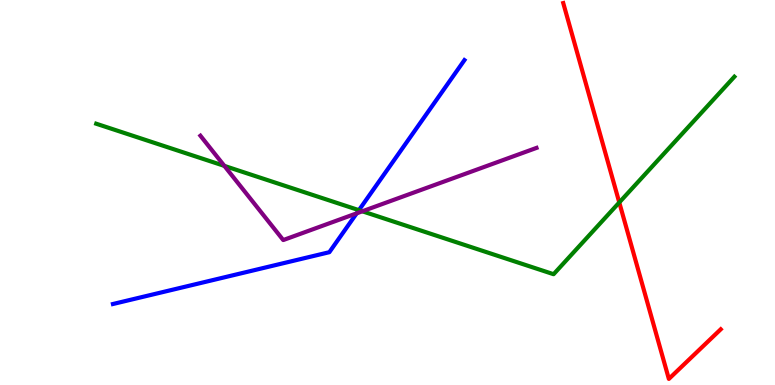[{'lines': ['blue', 'red'], 'intersections': []}, {'lines': ['green', 'red'], 'intersections': [{'x': 7.99, 'y': 4.74}]}, {'lines': ['purple', 'red'], 'intersections': []}, {'lines': ['blue', 'green'], 'intersections': [{'x': 4.63, 'y': 4.54}]}, {'lines': ['blue', 'purple'], 'intersections': [{'x': 4.6, 'y': 4.46}]}, {'lines': ['green', 'purple'], 'intersections': [{'x': 2.9, 'y': 5.69}, {'x': 4.68, 'y': 4.51}]}]